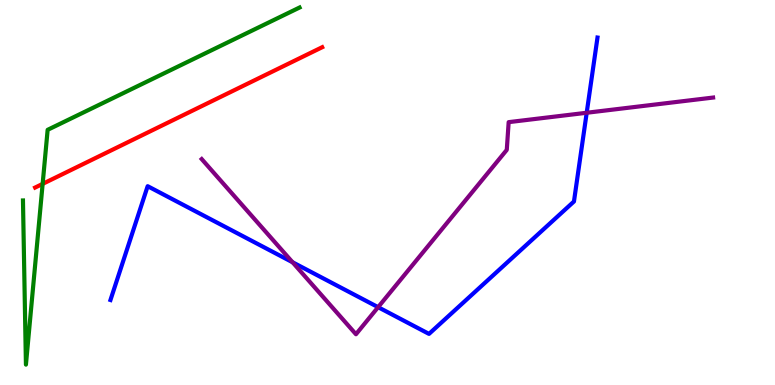[{'lines': ['blue', 'red'], 'intersections': []}, {'lines': ['green', 'red'], 'intersections': [{'x': 0.55, 'y': 5.22}]}, {'lines': ['purple', 'red'], 'intersections': []}, {'lines': ['blue', 'green'], 'intersections': []}, {'lines': ['blue', 'purple'], 'intersections': [{'x': 3.77, 'y': 3.19}, {'x': 4.88, 'y': 2.02}, {'x': 7.57, 'y': 7.07}]}, {'lines': ['green', 'purple'], 'intersections': []}]